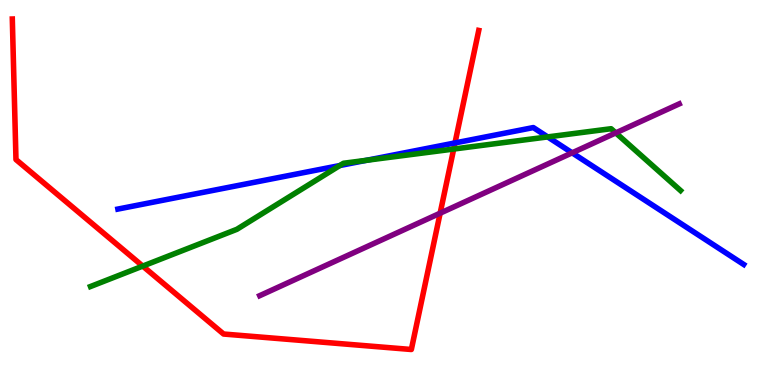[{'lines': ['blue', 'red'], 'intersections': [{'x': 5.87, 'y': 6.29}]}, {'lines': ['green', 'red'], 'intersections': [{'x': 1.84, 'y': 3.09}, {'x': 5.85, 'y': 6.13}]}, {'lines': ['purple', 'red'], 'intersections': [{'x': 5.68, 'y': 4.46}]}, {'lines': ['blue', 'green'], 'intersections': [{'x': 4.38, 'y': 5.7}, {'x': 4.73, 'y': 5.84}, {'x': 7.07, 'y': 6.44}]}, {'lines': ['blue', 'purple'], 'intersections': [{'x': 7.38, 'y': 6.03}]}, {'lines': ['green', 'purple'], 'intersections': [{'x': 7.95, 'y': 6.55}]}]